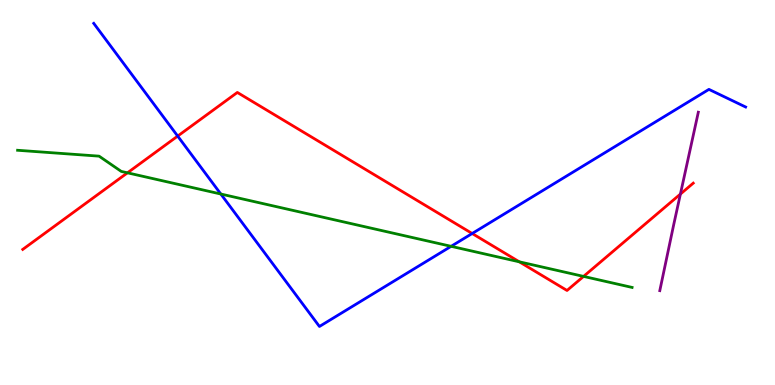[{'lines': ['blue', 'red'], 'intersections': [{'x': 2.29, 'y': 6.47}, {'x': 6.09, 'y': 3.93}]}, {'lines': ['green', 'red'], 'intersections': [{'x': 1.64, 'y': 5.51}, {'x': 6.7, 'y': 3.2}, {'x': 7.53, 'y': 2.82}]}, {'lines': ['purple', 'red'], 'intersections': [{'x': 8.78, 'y': 4.96}]}, {'lines': ['blue', 'green'], 'intersections': [{'x': 2.85, 'y': 4.96}, {'x': 5.82, 'y': 3.6}]}, {'lines': ['blue', 'purple'], 'intersections': []}, {'lines': ['green', 'purple'], 'intersections': []}]